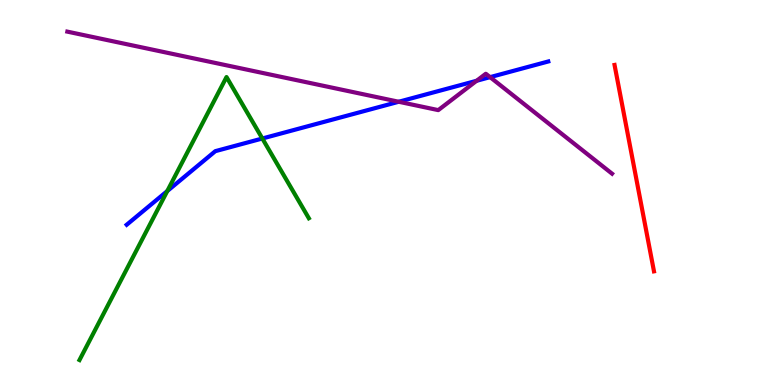[{'lines': ['blue', 'red'], 'intersections': []}, {'lines': ['green', 'red'], 'intersections': []}, {'lines': ['purple', 'red'], 'intersections': []}, {'lines': ['blue', 'green'], 'intersections': [{'x': 2.16, 'y': 5.04}, {'x': 3.39, 'y': 6.4}]}, {'lines': ['blue', 'purple'], 'intersections': [{'x': 5.14, 'y': 7.36}, {'x': 6.15, 'y': 7.9}, {'x': 6.32, 'y': 8.0}]}, {'lines': ['green', 'purple'], 'intersections': []}]